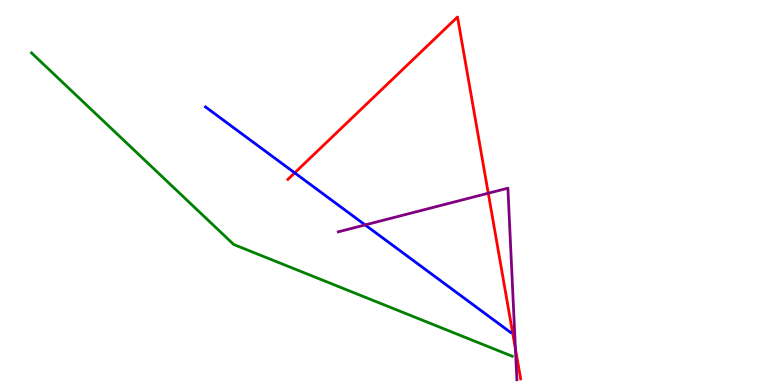[{'lines': ['blue', 'red'], 'intersections': [{'x': 3.8, 'y': 5.51}]}, {'lines': ['green', 'red'], 'intersections': []}, {'lines': ['purple', 'red'], 'intersections': [{'x': 6.3, 'y': 4.98}, {'x': 6.65, 'y': 0.939}]}, {'lines': ['blue', 'green'], 'intersections': []}, {'lines': ['blue', 'purple'], 'intersections': [{'x': 4.71, 'y': 4.16}]}, {'lines': ['green', 'purple'], 'intersections': []}]